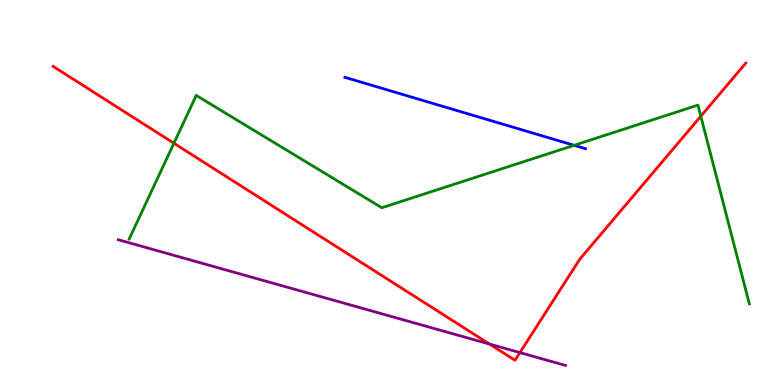[{'lines': ['blue', 'red'], 'intersections': []}, {'lines': ['green', 'red'], 'intersections': [{'x': 2.24, 'y': 6.28}, {'x': 9.04, 'y': 6.98}]}, {'lines': ['purple', 'red'], 'intersections': [{'x': 6.32, 'y': 1.06}, {'x': 6.71, 'y': 0.841}]}, {'lines': ['blue', 'green'], 'intersections': [{'x': 7.41, 'y': 6.23}]}, {'lines': ['blue', 'purple'], 'intersections': []}, {'lines': ['green', 'purple'], 'intersections': []}]